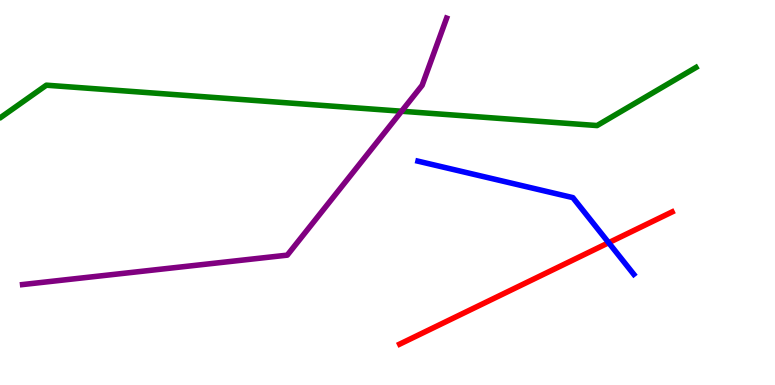[{'lines': ['blue', 'red'], 'intersections': [{'x': 7.85, 'y': 3.7}]}, {'lines': ['green', 'red'], 'intersections': []}, {'lines': ['purple', 'red'], 'intersections': []}, {'lines': ['blue', 'green'], 'intersections': []}, {'lines': ['blue', 'purple'], 'intersections': []}, {'lines': ['green', 'purple'], 'intersections': [{'x': 5.18, 'y': 7.11}]}]